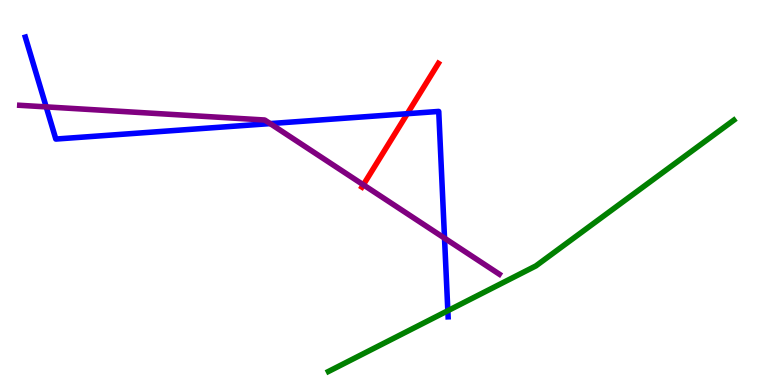[{'lines': ['blue', 'red'], 'intersections': [{'x': 5.26, 'y': 7.05}]}, {'lines': ['green', 'red'], 'intersections': []}, {'lines': ['purple', 'red'], 'intersections': [{'x': 4.69, 'y': 5.2}]}, {'lines': ['blue', 'green'], 'intersections': [{'x': 5.78, 'y': 1.93}]}, {'lines': ['blue', 'purple'], 'intersections': [{'x': 0.596, 'y': 7.22}, {'x': 3.49, 'y': 6.79}, {'x': 5.74, 'y': 3.81}]}, {'lines': ['green', 'purple'], 'intersections': []}]